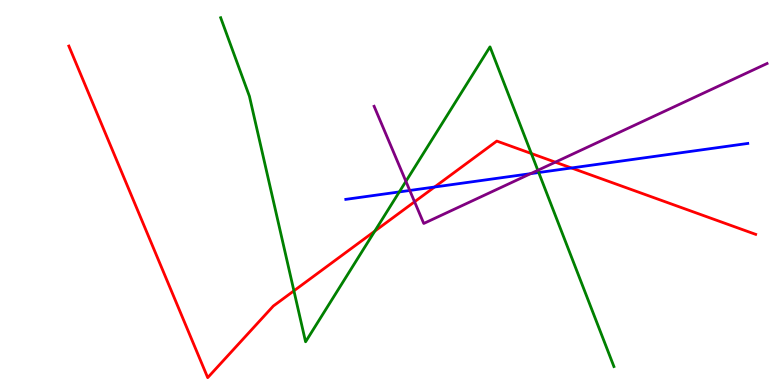[{'lines': ['blue', 'red'], 'intersections': [{'x': 5.61, 'y': 5.14}, {'x': 7.37, 'y': 5.64}]}, {'lines': ['green', 'red'], 'intersections': [{'x': 3.79, 'y': 2.45}, {'x': 4.84, 'y': 4.0}, {'x': 6.86, 'y': 6.01}]}, {'lines': ['purple', 'red'], 'intersections': [{'x': 5.35, 'y': 4.76}, {'x': 7.17, 'y': 5.79}]}, {'lines': ['blue', 'green'], 'intersections': [{'x': 5.15, 'y': 5.02}, {'x': 6.95, 'y': 5.52}]}, {'lines': ['blue', 'purple'], 'intersections': [{'x': 5.29, 'y': 5.05}, {'x': 6.85, 'y': 5.49}]}, {'lines': ['green', 'purple'], 'intersections': [{'x': 5.24, 'y': 5.29}, {'x': 6.94, 'y': 5.58}]}]